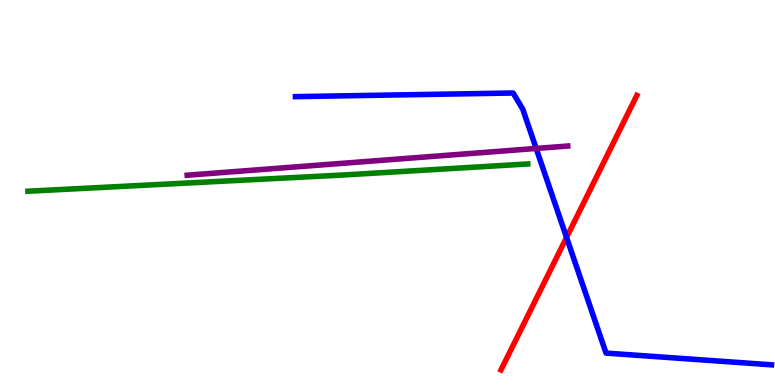[{'lines': ['blue', 'red'], 'intersections': [{'x': 7.31, 'y': 3.83}]}, {'lines': ['green', 'red'], 'intersections': []}, {'lines': ['purple', 'red'], 'intersections': []}, {'lines': ['blue', 'green'], 'intersections': []}, {'lines': ['blue', 'purple'], 'intersections': [{'x': 6.92, 'y': 6.14}]}, {'lines': ['green', 'purple'], 'intersections': []}]